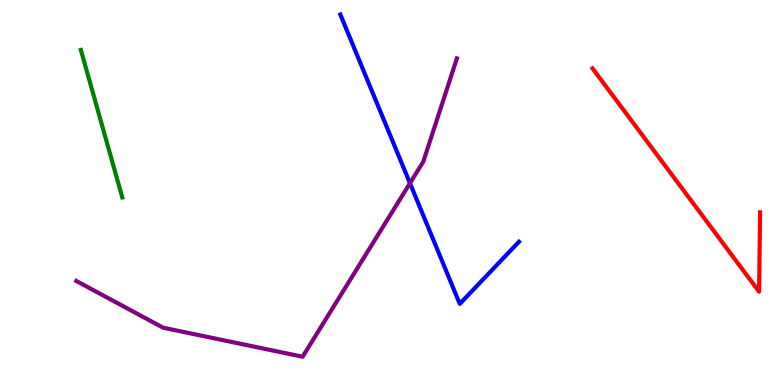[{'lines': ['blue', 'red'], 'intersections': []}, {'lines': ['green', 'red'], 'intersections': []}, {'lines': ['purple', 'red'], 'intersections': []}, {'lines': ['blue', 'green'], 'intersections': []}, {'lines': ['blue', 'purple'], 'intersections': [{'x': 5.29, 'y': 5.24}]}, {'lines': ['green', 'purple'], 'intersections': []}]